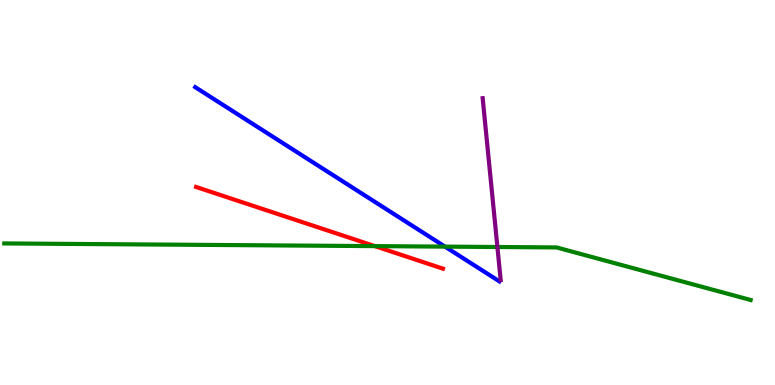[{'lines': ['blue', 'red'], 'intersections': []}, {'lines': ['green', 'red'], 'intersections': [{'x': 4.84, 'y': 3.61}]}, {'lines': ['purple', 'red'], 'intersections': []}, {'lines': ['blue', 'green'], 'intersections': [{'x': 5.74, 'y': 3.59}]}, {'lines': ['blue', 'purple'], 'intersections': []}, {'lines': ['green', 'purple'], 'intersections': [{'x': 6.42, 'y': 3.58}]}]